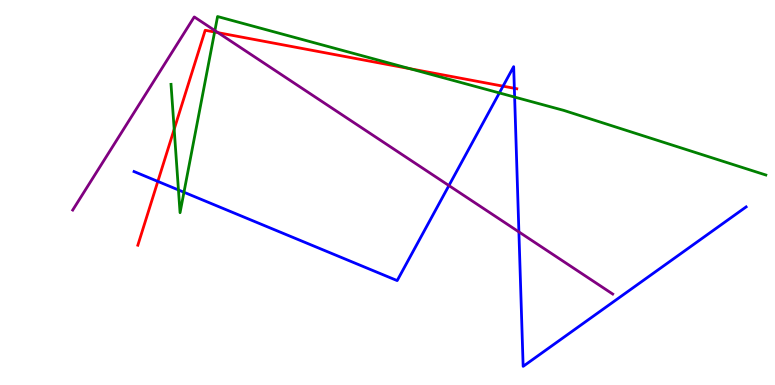[{'lines': ['blue', 'red'], 'intersections': [{'x': 2.04, 'y': 5.29}, {'x': 6.49, 'y': 7.76}, {'x': 6.64, 'y': 7.71}]}, {'lines': ['green', 'red'], 'intersections': [{'x': 2.25, 'y': 6.64}, {'x': 2.77, 'y': 9.17}, {'x': 5.29, 'y': 8.22}]}, {'lines': ['purple', 'red'], 'intersections': [{'x': 2.81, 'y': 9.15}]}, {'lines': ['blue', 'green'], 'intersections': [{'x': 2.3, 'y': 5.07}, {'x': 2.37, 'y': 5.01}, {'x': 6.44, 'y': 7.59}, {'x': 6.64, 'y': 7.48}]}, {'lines': ['blue', 'purple'], 'intersections': [{'x': 5.79, 'y': 5.18}, {'x': 6.7, 'y': 3.98}]}, {'lines': ['green', 'purple'], 'intersections': [{'x': 2.77, 'y': 9.21}]}]